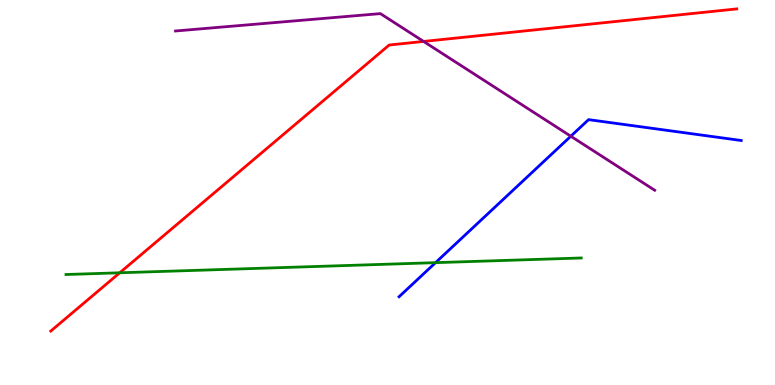[{'lines': ['blue', 'red'], 'intersections': []}, {'lines': ['green', 'red'], 'intersections': [{'x': 1.54, 'y': 2.91}]}, {'lines': ['purple', 'red'], 'intersections': [{'x': 5.47, 'y': 8.92}]}, {'lines': ['blue', 'green'], 'intersections': [{'x': 5.62, 'y': 3.18}]}, {'lines': ['blue', 'purple'], 'intersections': [{'x': 7.37, 'y': 6.46}]}, {'lines': ['green', 'purple'], 'intersections': []}]